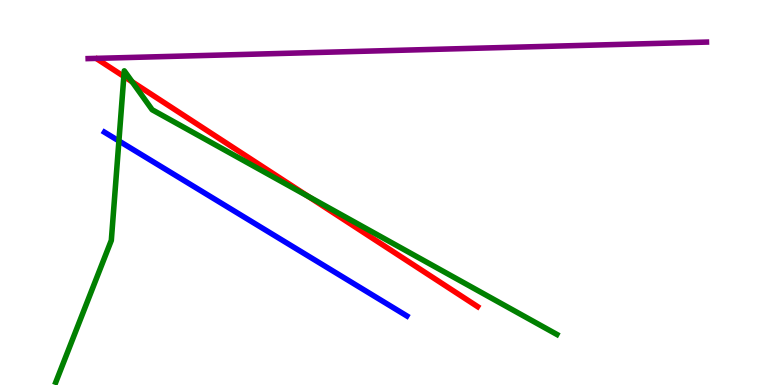[{'lines': ['blue', 'red'], 'intersections': []}, {'lines': ['green', 'red'], 'intersections': [{'x': 1.6, 'y': 8.02}, {'x': 1.71, 'y': 7.88}, {'x': 3.98, 'y': 4.9}]}, {'lines': ['purple', 'red'], 'intersections': []}, {'lines': ['blue', 'green'], 'intersections': [{'x': 1.53, 'y': 6.34}]}, {'lines': ['blue', 'purple'], 'intersections': []}, {'lines': ['green', 'purple'], 'intersections': []}]